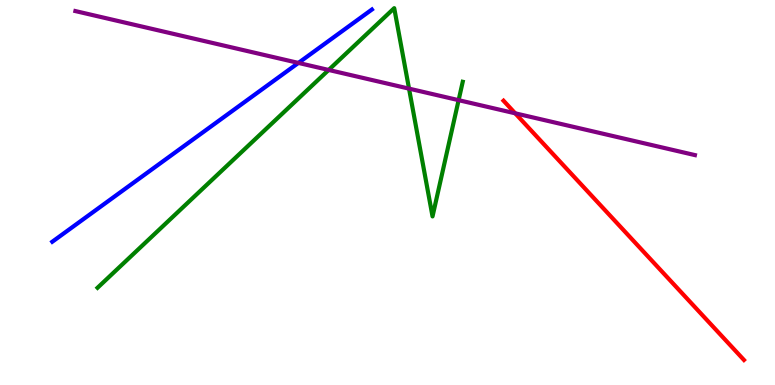[{'lines': ['blue', 'red'], 'intersections': []}, {'lines': ['green', 'red'], 'intersections': []}, {'lines': ['purple', 'red'], 'intersections': [{'x': 6.65, 'y': 7.06}]}, {'lines': ['blue', 'green'], 'intersections': []}, {'lines': ['blue', 'purple'], 'intersections': [{'x': 3.85, 'y': 8.37}]}, {'lines': ['green', 'purple'], 'intersections': [{'x': 4.24, 'y': 8.18}, {'x': 5.28, 'y': 7.7}, {'x': 5.92, 'y': 7.4}]}]